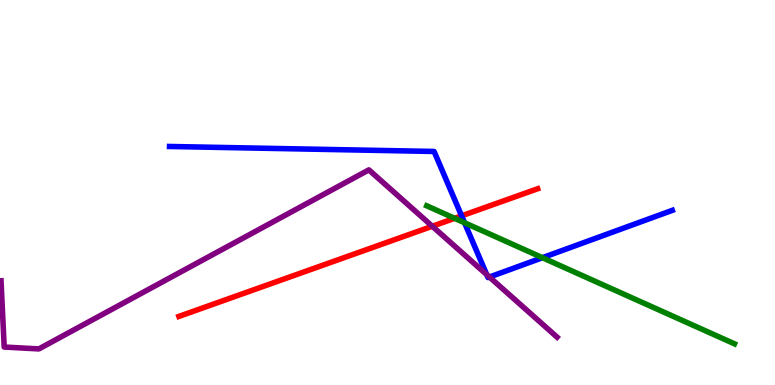[{'lines': ['blue', 'red'], 'intersections': [{'x': 5.96, 'y': 4.39}]}, {'lines': ['green', 'red'], 'intersections': [{'x': 5.87, 'y': 4.33}]}, {'lines': ['purple', 'red'], 'intersections': [{'x': 5.58, 'y': 4.12}]}, {'lines': ['blue', 'green'], 'intersections': [{'x': 5.99, 'y': 4.21}, {'x': 7.0, 'y': 3.31}]}, {'lines': ['blue', 'purple'], 'intersections': [{'x': 6.28, 'y': 2.87}, {'x': 6.32, 'y': 2.8}]}, {'lines': ['green', 'purple'], 'intersections': []}]